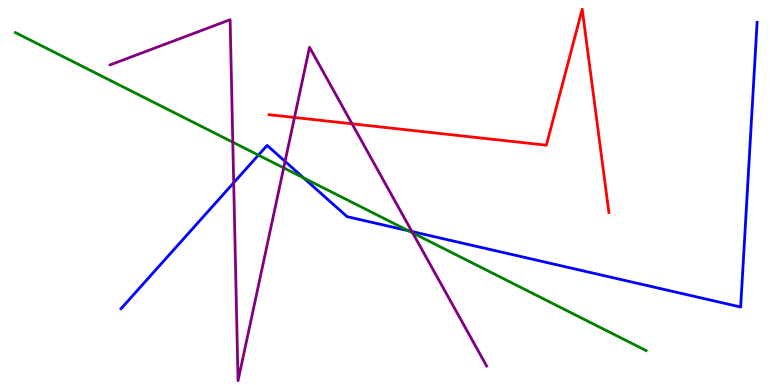[{'lines': ['blue', 'red'], 'intersections': []}, {'lines': ['green', 'red'], 'intersections': []}, {'lines': ['purple', 'red'], 'intersections': [{'x': 3.8, 'y': 6.95}, {'x': 4.54, 'y': 6.78}]}, {'lines': ['blue', 'green'], 'intersections': [{'x': 3.33, 'y': 5.97}, {'x': 3.92, 'y': 5.38}, {'x': 5.27, 'y': 4.01}]}, {'lines': ['blue', 'purple'], 'intersections': [{'x': 3.02, 'y': 5.25}, {'x': 3.68, 'y': 5.81}, {'x': 5.31, 'y': 3.99}]}, {'lines': ['green', 'purple'], 'intersections': [{'x': 3.0, 'y': 6.31}, {'x': 3.66, 'y': 5.64}, {'x': 5.32, 'y': 3.95}]}]